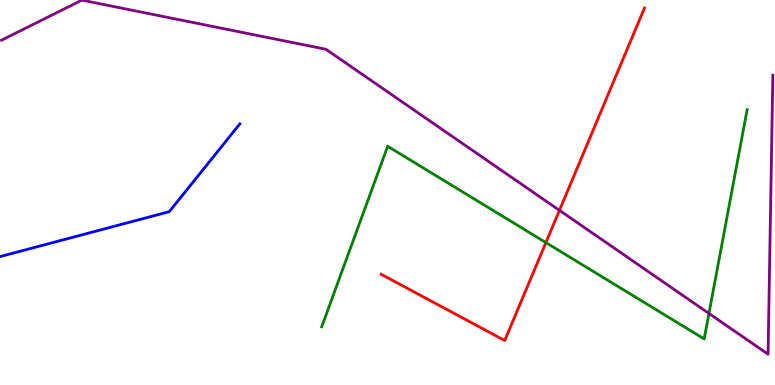[{'lines': ['blue', 'red'], 'intersections': []}, {'lines': ['green', 'red'], 'intersections': [{'x': 7.04, 'y': 3.7}]}, {'lines': ['purple', 'red'], 'intersections': [{'x': 7.22, 'y': 4.54}]}, {'lines': ['blue', 'green'], 'intersections': []}, {'lines': ['blue', 'purple'], 'intersections': []}, {'lines': ['green', 'purple'], 'intersections': [{'x': 9.15, 'y': 1.86}]}]